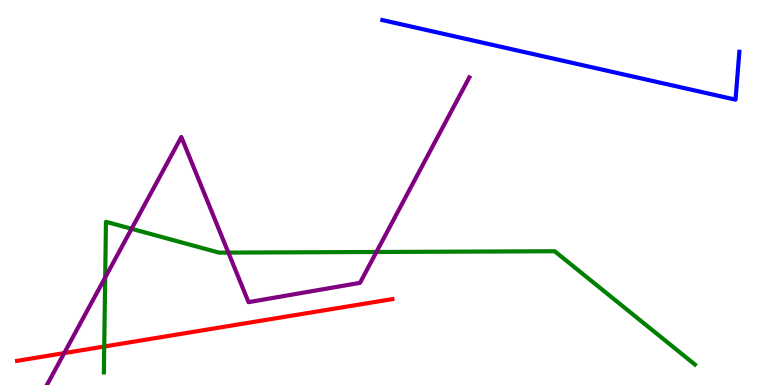[{'lines': ['blue', 'red'], 'intersections': []}, {'lines': ['green', 'red'], 'intersections': [{'x': 1.34, 'y': 0.999}]}, {'lines': ['purple', 'red'], 'intersections': [{'x': 0.828, 'y': 0.828}]}, {'lines': ['blue', 'green'], 'intersections': []}, {'lines': ['blue', 'purple'], 'intersections': []}, {'lines': ['green', 'purple'], 'intersections': [{'x': 1.36, 'y': 2.79}, {'x': 1.7, 'y': 4.06}, {'x': 2.95, 'y': 3.44}, {'x': 4.86, 'y': 3.45}]}]